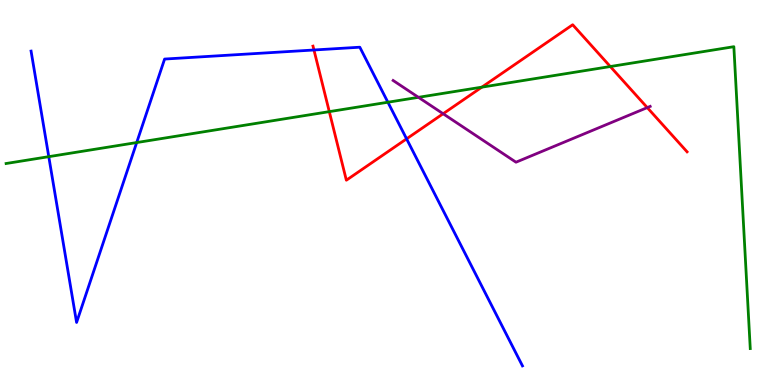[{'lines': ['blue', 'red'], 'intersections': [{'x': 4.05, 'y': 8.7}, {'x': 5.25, 'y': 6.39}]}, {'lines': ['green', 'red'], 'intersections': [{'x': 4.25, 'y': 7.1}, {'x': 6.22, 'y': 7.74}, {'x': 7.87, 'y': 8.27}]}, {'lines': ['purple', 'red'], 'intersections': [{'x': 5.72, 'y': 7.05}, {'x': 8.35, 'y': 7.21}]}, {'lines': ['blue', 'green'], 'intersections': [{'x': 0.629, 'y': 5.93}, {'x': 1.76, 'y': 6.3}, {'x': 5.01, 'y': 7.34}]}, {'lines': ['blue', 'purple'], 'intersections': []}, {'lines': ['green', 'purple'], 'intersections': [{'x': 5.4, 'y': 7.47}]}]